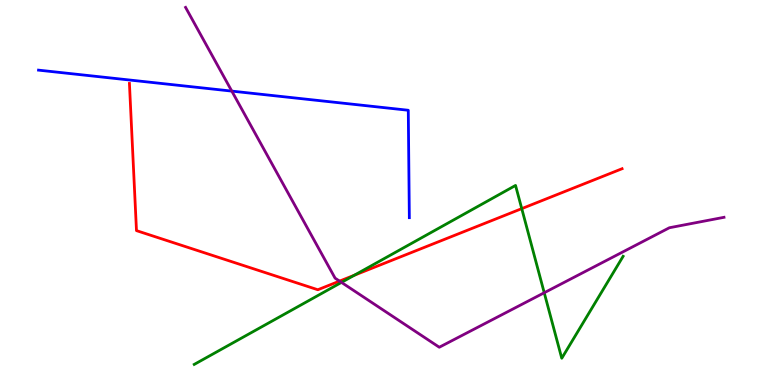[{'lines': ['blue', 'red'], 'intersections': []}, {'lines': ['green', 'red'], 'intersections': [{'x': 4.57, 'y': 2.85}, {'x': 6.73, 'y': 4.58}]}, {'lines': ['purple', 'red'], 'intersections': [{'x': 4.38, 'y': 2.7}]}, {'lines': ['blue', 'green'], 'intersections': []}, {'lines': ['blue', 'purple'], 'intersections': [{'x': 2.99, 'y': 7.63}]}, {'lines': ['green', 'purple'], 'intersections': [{'x': 4.41, 'y': 2.67}, {'x': 7.02, 'y': 2.4}]}]